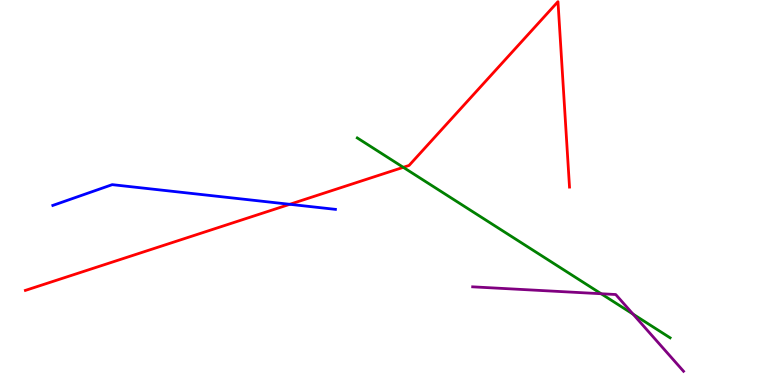[{'lines': ['blue', 'red'], 'intersections': [{'x': 3.74, 'y': 4.69}]}, {'lines': ['green', 'red'], 'intersections': [{'x': 5.2, 'y': 5.65}]}, {'lines': ['purple', 'red'], 'intersections': []}, {'lines': ['blue', 'green'], 'intersections': []}, {'lines': ['blue', 'purple'], 'intersections': []}, {'lines': ['green', 'purple'], 'intersections': [{'x': 7.76, 'y': 2.37}, {'x': 8.17, 'y': 1.84}]}]